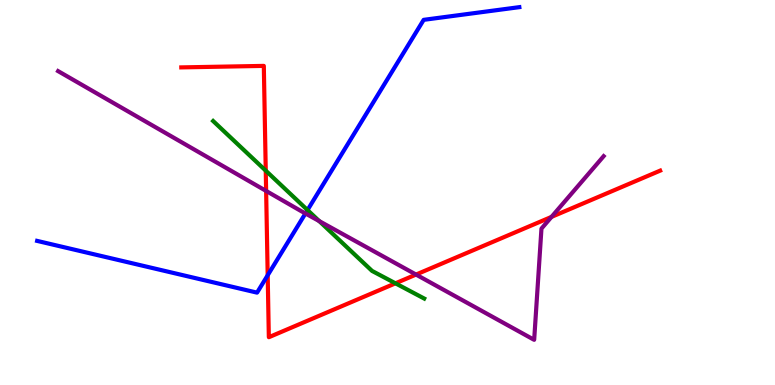[{'lines': ['blue', 'red'], 'intersections': [{'x': 3.45, 'y': 2.85}]}, {'lines': ['green', 'red'], 'intersections': [{'x': 3.43, 'y': 5.57}, {'x': 5.1, 'y': 2.64}]}, {'lines': ['purple', 'red'], 'intersections': [{'x': 3.43, 'y': 5.04}, {'x': 5.37, 'y': 2.87}, {'x': 7.12, 'y': 4.37}]}, {'lines': ['blue', 'green'], 'intersections': [{'x': 3.97, 'y': 4.54}]}, {'lines': ['blue', 'purple'], 'intersections': [{'x': 3.94, 'y': 4.46}]}, {'lines': ['green', 'purple'], 'intersections': [{'x': 4.12, 'y': 4.26}]}]